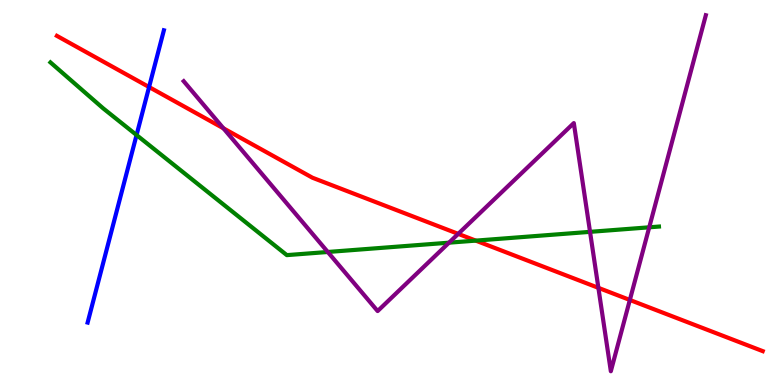[{'lines': ['blue', 'red'], 'intersections': [{'x': 1.92, 'y': 7.74}]}, {'lines': ['green', 'red'], 'intersections': [{'x': 6.14, 'y': 3.75}]}, {'lines': ['purple', 'red'], 'intersections': [{'x': 2.88, 'y': 6.67}, {'x': 5.91, 'y': 3.93}, {'x': 7.72, 'y': 2.52}, {'x': 8.13, 'y': 2.21}]}, {'lines': ['blue', 'green'], 'intersections': [{'x': 1.76, 'y': 6.49}]}, {'lines': ['blue', 'purple'], 'intersections': []}, {'lines': ['green', 'purple'], 'intersections': [{'x': 4.23, 'y': 3.45}, {'x': 5.79, 'y': 3.7}, {'x': 7.61, 'y': 3.98}, {'x': 8.38, 'y': 4.1}]}]